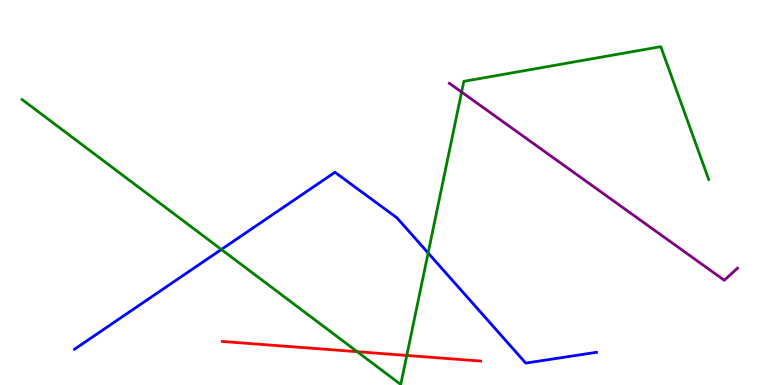[{'lines': ['blue', 'red'], 'intersections': []}, {'lines': ['green', 'red'], 'intersections': [{'x': 4.61, 'y': 0.865}, {'x': 5.25, 'y': 0.768}]}, {'lines': ['purple', 'red'], 'intersections': []}, {'lines': ['blue', 'green'], 'intersections': [{'x': 2.86, 'y': 3.52}, {'x': 5.52, 'y': 3.43}]}, {'lines': ['blue', 'purple'], 'intersections': []}, {'lines': ['green', 'purple'], 'intersections': [{'x': 5.96, 'y': 7.61}]}]